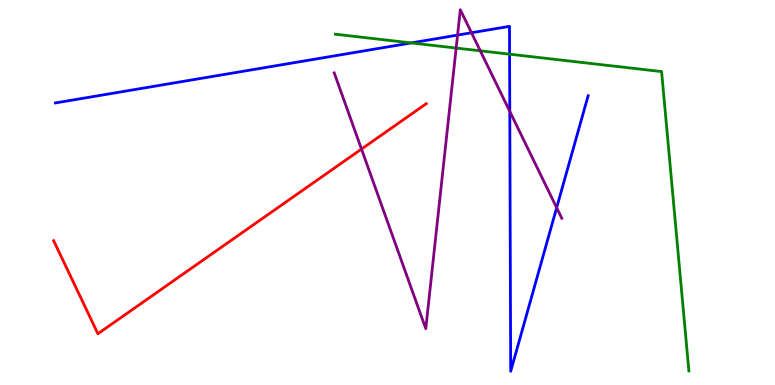[{'lines': ['blue', 'red'], 'intersections': []}, {'lines': ['green', 'red'], 'intersections': []}, {'lines': ['purple', 'red'], 'intersections': [{'x': 4.66, 'y': 6.13}]}, {'lines': ['blue', 'green'], 'intersections': [{'x': 5.31, 'y': 8.89}, {'x': 6.58, 'y': 8.59}]}, {'lines': ['blue', 'purple'], 'intersections': [{'x': 5.9, 'y': 9.09}, {'x': 6.08, 'y': 9.15}, {'x': 6.58, 'y': 7.11}, {'x': 7.18, 'y': 4.6}]}, {'lines': ['green', 'purple'], 'intersections': [{'x': 5.89, 'y': 8.75}, {'x': 6.2, 'y': 8.68}]}]